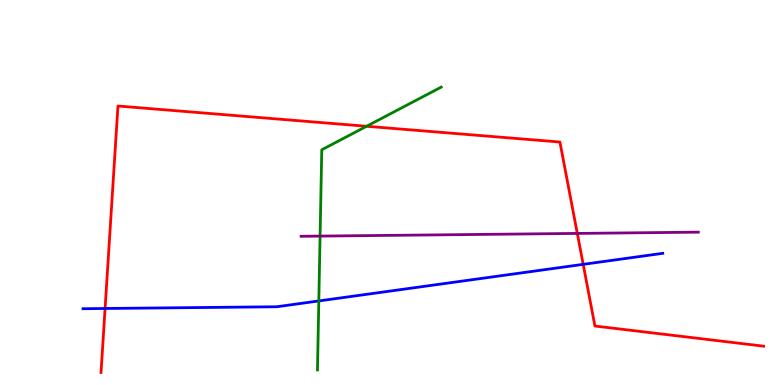[{'lines': ['blue', 'red'], 'intersections': [{'x': 1.36, 'y': 1.99}, {'x': 7.53, 'y': 3.13}]}, {'lines': ['green', 'red'], 'intersections': [{'x': 4.73, 'y': 6.72}]}, {'lines': ['purple', 'red'], 'intersections': [{'x': 7.45, 'y': 3.94}]}, {'lines': ['blue', 'green'], 'intersections': [{'x': 4.11, 'y': 2.18}]}, {'lines': ['blue', 'purple'], 'intersections': []}, {'lines': ['green', 'purple'], 'intersections': [{'x': 4.13, 'y': 3.87}]}]